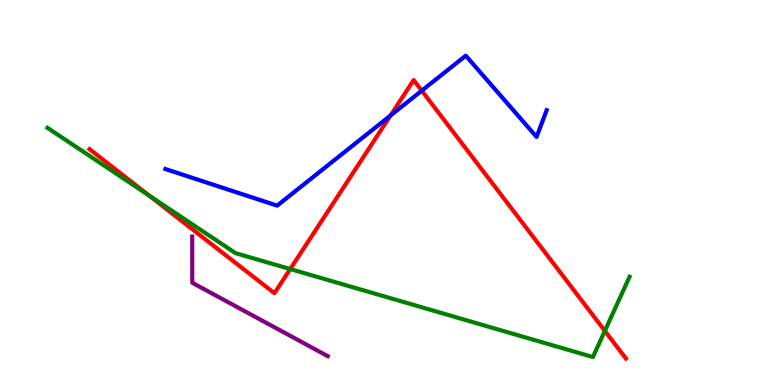[{'lines': ['blue', 'red'], 'intersections': [{'x': 5.04, 'y': 7.0}, {'x': 5.44, 'y': 7.64}]}, {'lines': ['green', 'red'], 'intersections': [{'x': 1.92, 'y': 4.92}, {'x': 3.74, 'y': 3.01}, {'x': 7.8, 'y': 1.41}]}, {'lines': ['purple', 'red'], 'intersections': []}, {'lines': ['blue', 'green'], 'intersections': []}, {'lines': ['blue', 'purple'], 'intersections': []}, {'lines': ['green', 'purple'], 'intersections': []}]